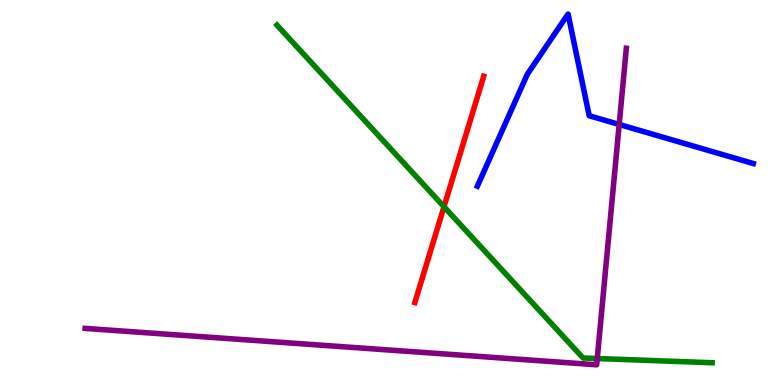[{'lines': ['blue', 'red'], 'intersections': []}, {'lines': ['green', 'red'], 'intersections': [{'x': 5.73, 'y': 4.63}]}, {'lines': ['purple', 'red'], 'intersections': []}, {'lines': ['blue', 'green'], 'intersections': []}, {'lines': ['blue', 'purple'], 'intersections': [{'x': 7.99, 'y': 6.77}]}, {'lines': ['green', 'purple'], 'intersections': [{'x': 7.71, 'y': 0.688}]}]